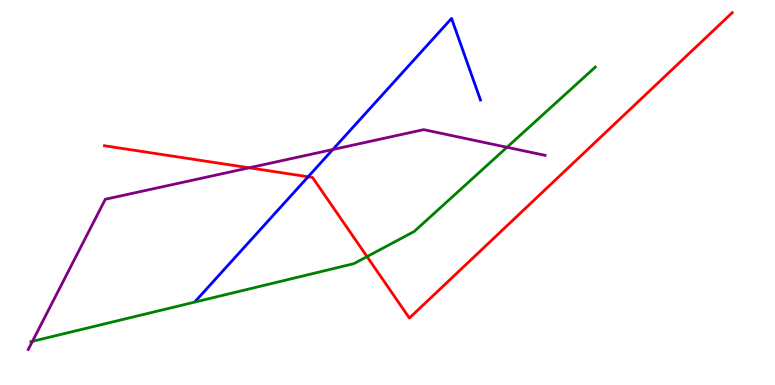[{'lines': ['blue', 'red'], 'intersections': [{'x': 3.98, 'y': 5.41}]}, {'lines': ['green', 'red'], 'intersections': [{'x': 4.74, 'y': 3.33}]}, {'lines': ['purple', 'red'], 'intersections': [{'x': 3.22, 'y': 5.64}]}, {'lines': ['blue', 'green'], 'intersections': []}, {'lines': ['blue', 'purple'], 'intersections': [{'x': 4.29, 'y': 6.12}]}, {'lines': ['green', 'purple'], 'intersections': [{'x': 0.419, 'y': 1.13}, {'x': 6.54, 'y': 6.17}]}]